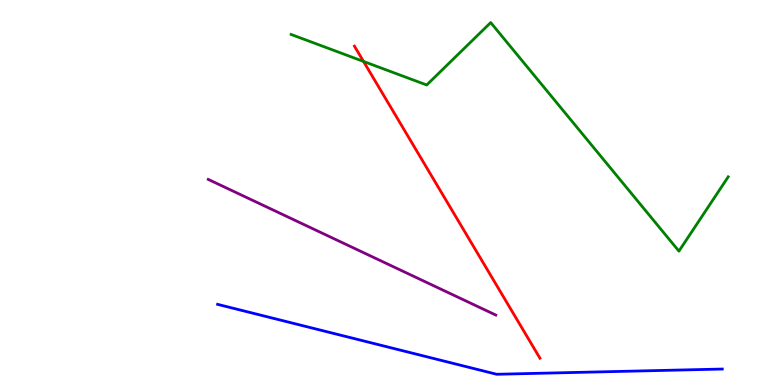[{'lines': ['blue', 'red'], 'intersections': []}, {'lines': ['green', 'red'], 'intersections': [{'x': 4.69, 'y': 8.4}]}, {'lines': ['purple', 'red'], 'intersections': []}, {'lines': ['blue', 'green'], 'intersections': []}, {'lines': ['blue', 'purple'], 'intersections': []}, {'lines': ['green', 'purple'], 'intersections': []}]